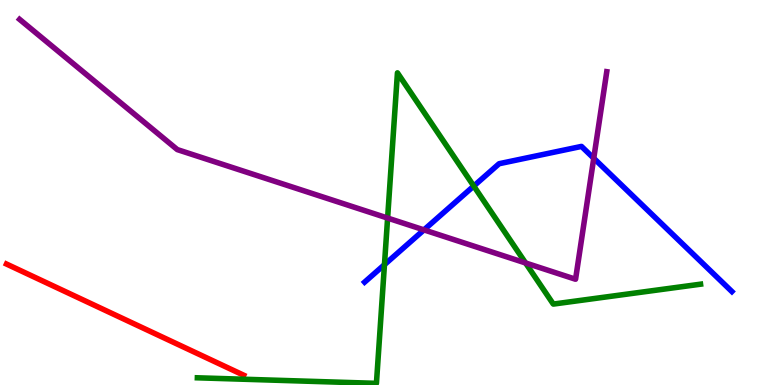[{'lines': ['blue', 'red'], 'intersections': []}, {'lines': ['green', 'red'], 'intersections': []}, {'lines': ['purple', 'red'], 'intersections': []}, {'lines': ['blue', 'green'], 'intersections': [{'x': 4.96, 'y': 3.13}, {'x': 6.11, 'y': 5.17}]}, {'lines': ['blue', 'purple'], 'intersections': [{'x': 5.47, 'y': 4.03}, {'x': 7.66, 'y': 5.89}]}, {'lines': ['green', 'purple'], 'intersections': [{'x': 5.0, 'y': 4.34}, {'x': 6.78, 'y': 3.17}]}]